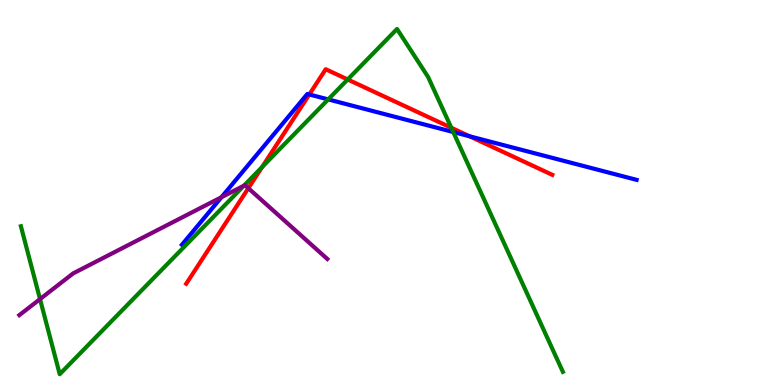[{'lines': ['blue', 'red'], 'intersections': [{'x': 3.99, 'y': 7.55}, {'x': 6.06, 'y': 6.46}]}, {'lines': ['green', 'red'], 'intersections': [{'x': 3.38, 'y': 5.66}, {'x': 4.49, 'y': 7.94}, {'x': 5.82, 'y': 6.68}]}, {'lines': ['purple', 'red'], 'intersections': [{'x': 3.2, 'y': 5.11}]}, {'lines': ['blue', 'green'], 'intersections': [{'x': 4.24, 'y': 7.42}, {'x': 5.85, 'y': 6.57}]}, {'lines': ['blue', 'purple'], 'intersections': [{'x': 2.86, 'y': 4.88}]}, {'lines': ['green', 'purple'], 'intersections': [{'x': 0.516, 'y': 2.23}, {'x': 3.15, 'y': 5.18}]}]